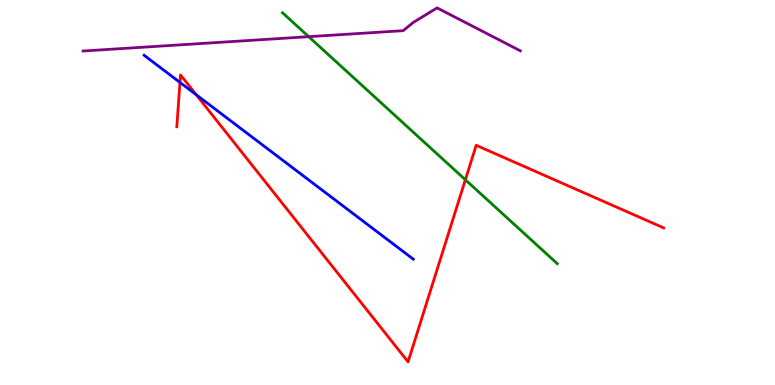[{'lines': ['blue', 'red'], 'intersections': [{'x': 2.32, 'y': 7.86}, {'x': 2.53, 'y': 7.54}]}, {'lines': ['green', 'red'], 'intersections': [{'x': 6.0, 'y': 5.33}]}, {'lines': ['purple', 'red'], 'intersections': []}, {'lines': ['blue', 'green'], 'intersections': []}, {'lines': ['blue', 'purple'], 'intersections': []}, {'lines': ['green', 'purple'], 'intersections': [{'x': 3.98, 'y': 9.05}]}]